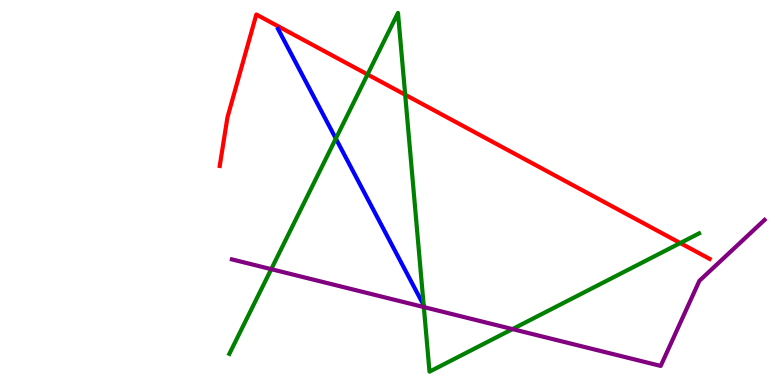[{'lines': ['blue', 'red'], 'intersections': []}, {'lines': ['green', 'red'], 'intersections': [{'x': 4.74, 'y': 8.07}, {'x': 5.23, 'y': 7.54}, {'x': 8.78, 'y': 3.69}]}, {'lines': ['purple', 'red'], 'intersections': []}, {'lines': ['blue', 'green'], 'intersections': [{'x': 4.33, 'y': 6.4}]}, {'lines': ['blue', 'purple'], 'intersections': []}, {'lines': ['green', 'purple'], 'intersections': [{'x': 3.5, 'y': 3.01}, {'x': 5.47, 'y': 2.02}, {'x': 6.61, 'y': 1.45}]}]